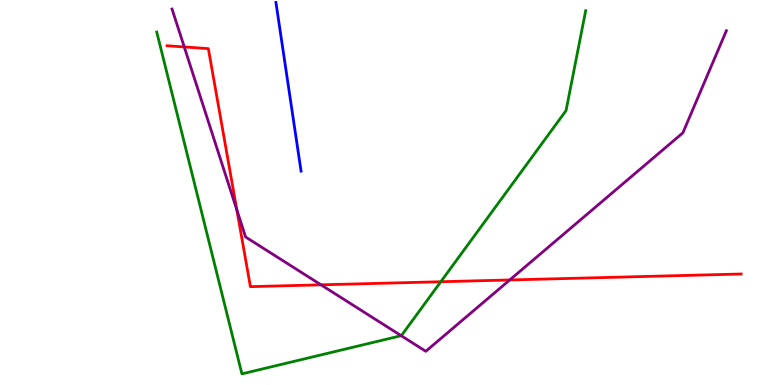[{'lines': ['blue', 'red'], 'intersections': []}, {'lines': ['green', 'red'], 'intersections': [{'x': 5.69, 'y': 2.68}]}, {'lines': ['purple', 'red'], 'intersections': [{'x': 2.38, 'y': 8.78}, {'x': 3.06, 'y': 4.55}, {'x': 4.14, 'y': 2.6}, {'x': 6.58, 'y': 2.73}]}, {'lines': ['blue', 'green'], 'intersections': []}, {'lines': ['blue', 'purple'], 'intersections': []}, {'lines': ['green', 'purple'], 'intersections': [{'x': 5.18, 'y': 1.28}]}]